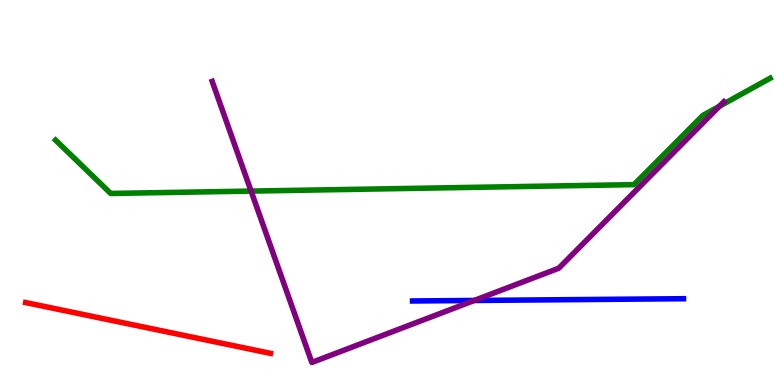[{'lines': ['blue', 'red'], 'intersections': []}, {'lines': ['green', 'red'], 'intersections': []}, {'lines': ['purple', 'red'], 'intersections': []}, {'lines': ['blue', 'green'], 'intersections': []}, {'lines': ['blue', 'purple'], 'intersections': [{'x': 6.12, 'y': 2.2}]}, {'lines': ['green', 'purple'], 'intersections': [{'x': 3.24, 'y': 5.04}, {'x': 9.28, 'y': 7.24}]}]